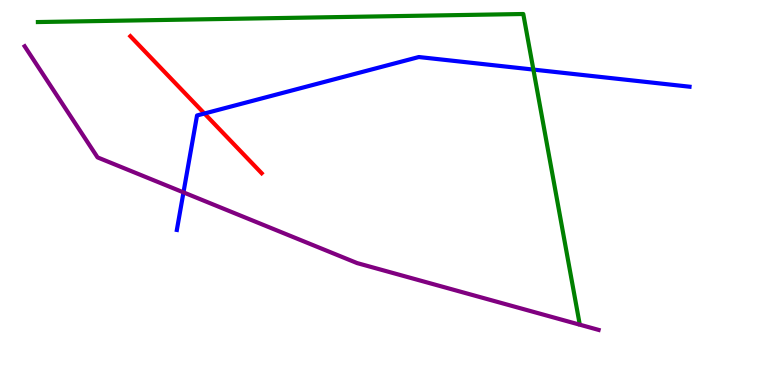[{'lines': ['blue', 'red'], 'intersections': [{'x': 2.64, 'y': 7.05}]}, {'lines': ['green', 'red'], 'intersections': []}, {'lines': ['purple', 'red'], 'intersections': []}, {'lines': ['blue', 'green'], 'intersections': [{'x': 6.88, 'y': 8.19}]}, {'lines': ['blue', 'purple'], 'intersections': [{'x': 2.37, 'y': 5.0}]}, {'lines': ['green', 'purple'], 'intersections': []}]